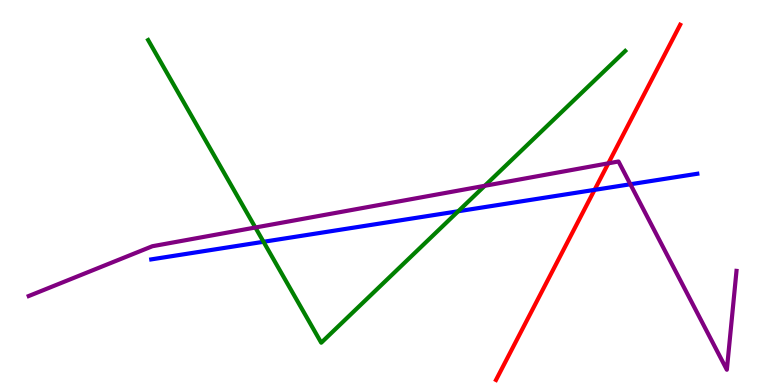[{'lines': ['blue', 'red'], 'intersections': [{'x': 7.67, 'y': 5.07}]}, {'lines': ['green', 'red'], 'intersections': []}, {'lines': ['purple', 'red'], 'intersections': [{'x': 7.85, 'y': 5.76}]}, {'lines': ['blue', 'green'], 'intersections': [{'x': 3.4, 'y': 3.72}, {'x': 5.91, 'y': 4.51}]}, {'lines': ['blue', 'purple'], 'intersections': [{'x': 8.13, 'y': 5.21}]}, {'lines': ['green', 'purple'], 'intersections': [{'x': 3.29, 'y': 4.09}, {'x': 6.25, 'y': 5.17}]}]